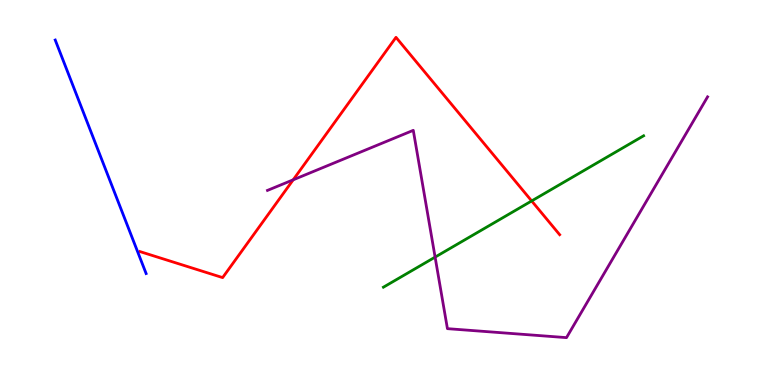[{'lines': ['blue', 'red'], 'intersections': []}, {'lines': ['green', 'red'], 'intersections': [{'x': 6.86, 'y': 4.78}]}, {'lines': ['purple', 'red'], 'intersections': [{'x': 3.78, 'y': 5.33}]}, {'lines': ['blue', 'green'], 'intersections': []}, {'lines': ['blue', 'purple'], 'intersections': []}, {'lines': ['green', 'purple'], 'intersections': [{'x': 5.61, 'y': 3.32}]}]